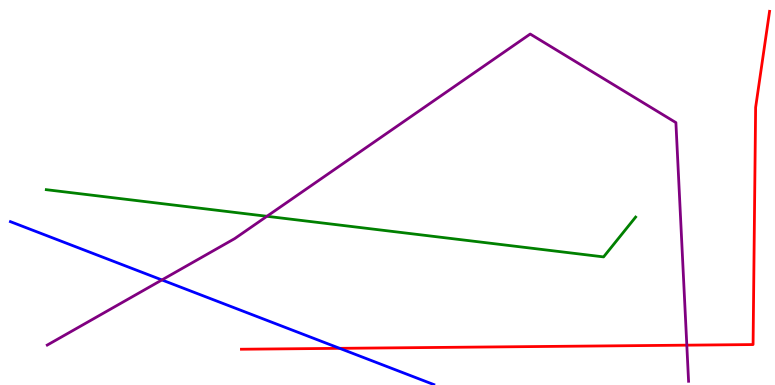[{'lines': ['blue', 'red'], 'intersections': [{'x': 4.38, 'y': 0.952}]}, {'lines': ['green', 'red'], 'intersections': []}, {'lines': ['purple', 'red'], 'intersections': [{'x': 8.86, 'y': 1.03}]}, {'lines': ['blue', 'green'], 'intersections': []}, {'lines': ['blue', 'purple'], 'intersections': [{'x': 2.09, 'y': 2.73}]}, {'lines': ['green', 'purple'], 'intersections': [{'x': 3.44, 'y': 4.38}]}]